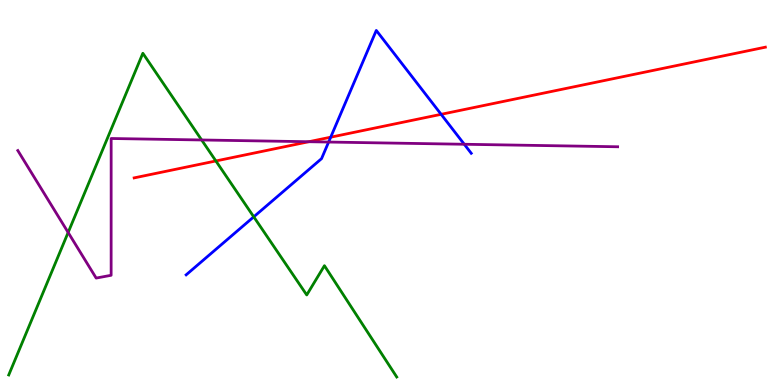[{'lines': ['blue', 'red'], 'intersections': [{'x': 4.27, 'y': 6.44}, {'x': 5.69, 'y': 7.03}]}, {'lines': ['green', 'red'], 'intersections': [{'x': 2.79, 'y': 5.82}]}, {'lines': ['purple', 'red'], 'intersections': [{'x': 3.98, 'y': 6.32}]}, {'lines': ['blue', 'green'], 'intersections': [{'x': 3.27, 'y': 4.37}]}, {'lines': ['blue', 'purple'], 'intersections': [{'x': 4.24, 'y': 6.31}, {'x': 5.99, 'y': 6.25}]}, {'lines': ['green', 'purple'], 'intersections': [{'x': 0.879, 'y': 3.96}, {'x': 2.6, 'y': 6.36}]}]